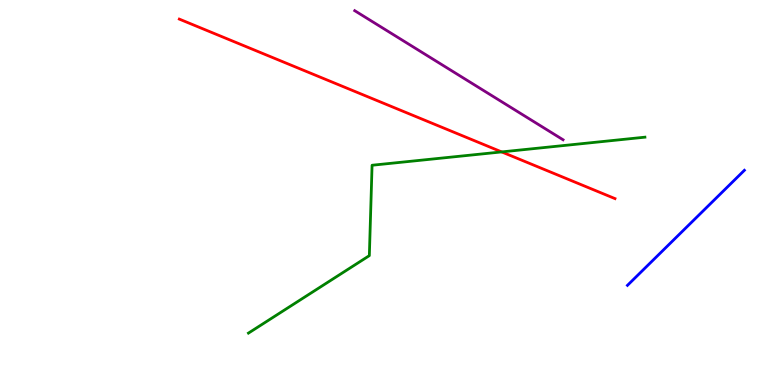[{'lines': ['blue', 'red'], 'intersections': []}, {'lines': ['green', 'red'], 'intersections': [{'x': 6.47, 'y': 6.05}]}, {'lines': ['purple', 'red'], 'intersections': []}, {'lines': ['blue', 'green'], 'intersections': []}, {'lines': ['blue', 'purple'], 'intersections': []}, {'lines': ['green', 'purple'], 'intersections': []}]